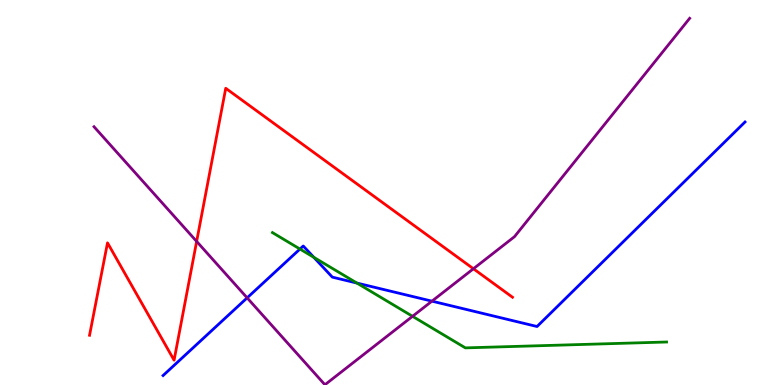[{'lines': ['blue', 'red'], 'intersections': []}, {'lines': ['green', 'red'], 'intersections': []}, {'lines': ['purple', 'red'], 'intersections': [{'x': 2.54, 'y': 3.73}, {'x': 6.11, 'y': 3.02}]}, {'lines': ['blue', 'green'], 'intersections': [{'x': 3.87, 'y': 3.53}, {'x': 4.05, 'y': 3.32}, {'x': 4.6, 'y': 2.65}]}, {'lines': ['blue', 'purple'], 'intersections': [{'x': 3.19, 'y': 2.26}, {'x': 5.57, 'y': 2.18}]}, {'lines': ['green', 'purple'], 'intersections': [{'x': 5.32, 'y': 1.78}]}]